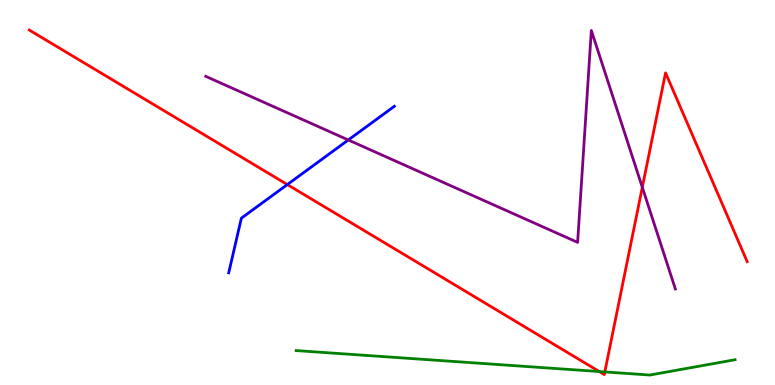[{'lines': ['blue', 'red'], 'intersections': [{'x': 3.71, 'y': 5.21}]}, {'lines': ['green', 'red'], 'intersections': [{'x': 7.73, 'y': 0.35}, {'x': 7.8, 'y': 0.34}]}, {'lines': ['purple', 'red'], 'intersections': [{'x': 8.29, 'y': 5.14}]}, {'lines': ['blue', 'green'], 'intersections': []}, {'lines': ['blue', 'purple'], 'intersections': [{'x': 4.49, 'y': 6.36}]}, {'lines': ['green', 'purple'], 'intersections': []}]